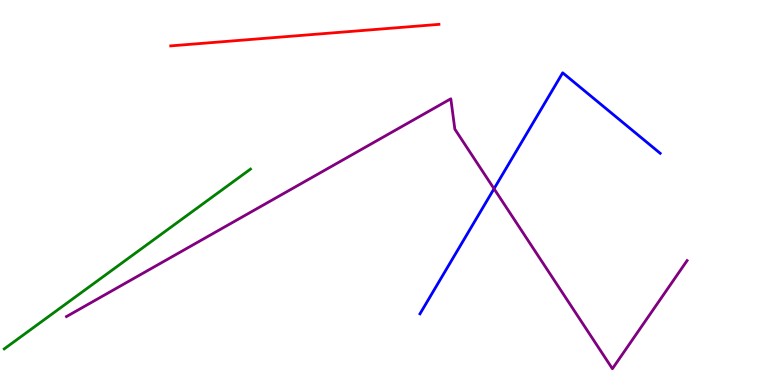[{'lines': ['blue', 'red'], 'intersections': []}, {'lines': ['green', 'red'], 'intersections': []}, {'lines': ['purple', 'red'], 'intersections': []}, {'lines': ['blue', 'green'], 'intersections': []}, {'lines': ['blue', 'purple'], 'intersections': [{'x': 6.37, 'y': 5.1}]}, {'lines': ['green', 'purple'], 'intersections': []}]